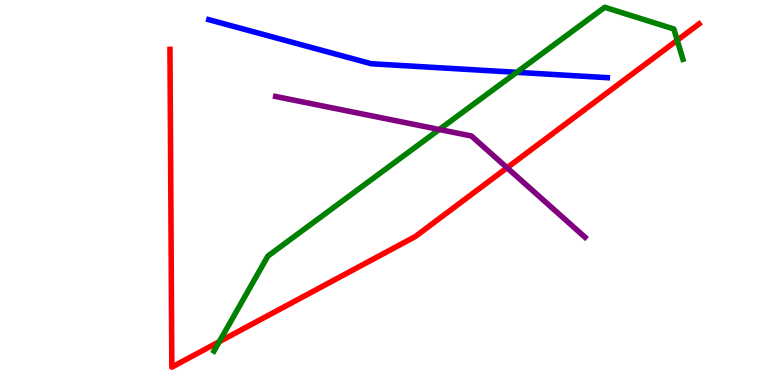[{'lines': ['blue', 'red'], 'intersections': []}, {'lines': ['green', 'red'], 'intersections': [{'x': 2.83, 'y': 1.13}, {'x': 8.74, 'y': 8.95}]}, {'lines': ['purple', 'red'], 'intersections': [{'x': 6.54, 'y': 5.64}]}, {'lines': ['blue', 'green'], 'intersections': [{'x': 6.67, 'y': 8.12}]}, {'lines': ['blue', 'purple'], 'intersections': []}, {'lines': ['green', 'purple'], 'intersections': [{'x': 5.67, 'y': 6.64}]}]